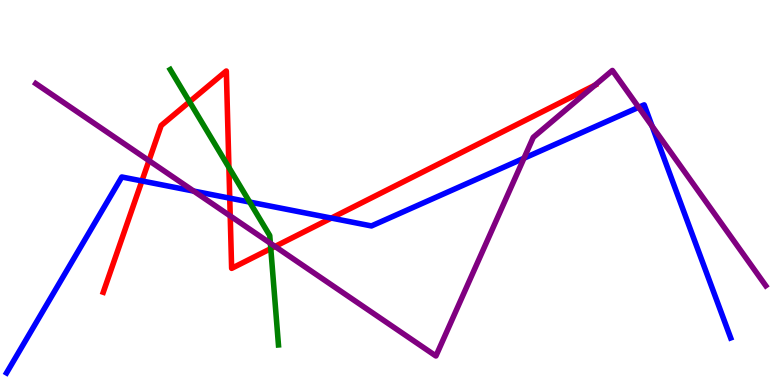[{'lines': ['blue', 'red'], 'intersections': [{'x': 1.83, 'y': 5.3}, {'x': 2.96, 'y': 4.85}, {'x': 4.28, 'y': 4.34}]}, {'lines': ['green', 'red'], 'intersections': [{'x': 2.45, 'y': 7.36}, {'x': 2.95, 'y': 5.65}, {'x': 3.49, 'y': 3.54}]}, {'lines': ['purple', 'red'], 'intersections': [{'x': 1.92, 'y': 5.83}, {'x': 2.97, 'y': 4.39}, {'x': 3.55, 'y': 3.6}, {'x': 7.68, 'y': 7.79}]}, {'lines': ['blue', 'green'], 'intersections': [{'x': 3.22, 'y': 4.75}]}, {'lines': ['blue', 'purple'], 'intersections': [{'x': 2.5, 'y': 5.04}, {'x': 6.76, 'y': 5.89}, {'x': 8.24, 'y': 7.21}, {'x': 8.41, 'y': 6.72}]}, {'lines': ['green', 'purple'], 'intersections': [{'x': 3.49, 'y': 3.68}]}]